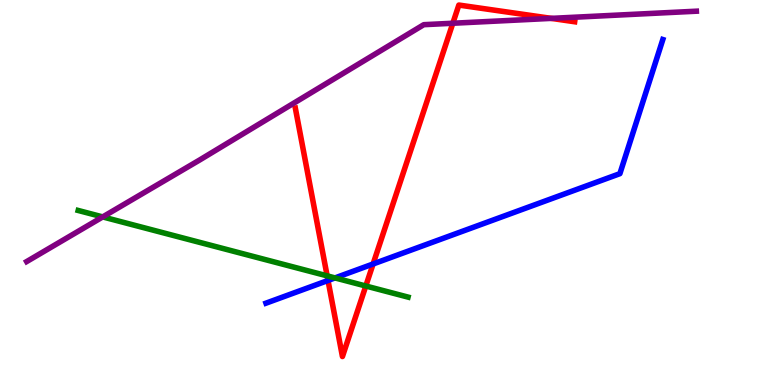[{'lines': ['blue', 'red'], 'intersections': [{'x': 4.23, 'y': 2.72}, {'x': 4.81, 'y': 3.14}]}, {'lines': ['green', 'red'], 'intersections': [{'x': 4.22, 'y': 2.83}, {'x': 4.72, 'y': 2.57}]}, {'lines': ['purple', 'red'], 'intersections': [{'x': 5.84, 'y': 9.4}, {'x': 7.11, 'y': 9.52}]}, {'lines': ['blue', 'green'], 'intersections': [{'x': 4.32, 'y': 2.78}]}, {'lines': ['blue', 'purple'], 'intersections': []}, {'lines': ['green', 'purple'], 'intersections': [{'x': 1.33, 'y': 4.37}]}]